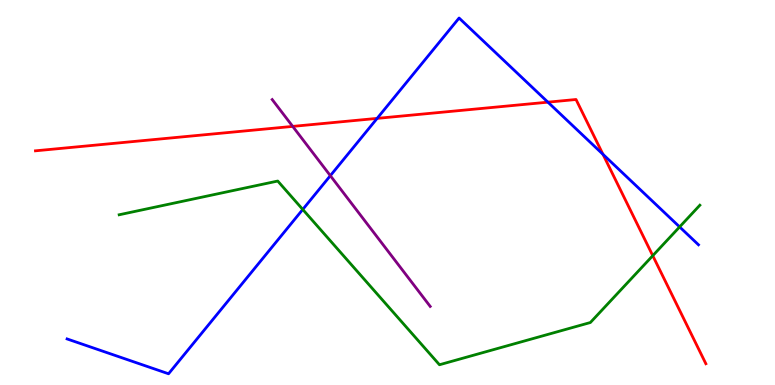[{'lines': ['blue', 'red'], 'intersections': [{'x': 4.87, 'y': 6.93}, {'x': 7.07, 'y': 7.35}, {'x': 7.78, 'y': 5.99}]}, {'lines': ['green', 'red'], 'intersections': [{'x': 8.42, 'y': 3.36}]}, {'lines': ['purple', 'red'], 'intersections': [{'x': 3.78, 'y': 6.72}]}, {'lines': ['blue', 'green'], 'intersections': [{'x': 3.91, 'y': 4.56}, {'x': 8.77, 'y': 4.11}]}, {'lines': ['blue', 'purple'], 'intersections': [{'x': 4.26, 'y': 5.44}]}, {'lines': ['green', 'purple'], 'intersections': []}]